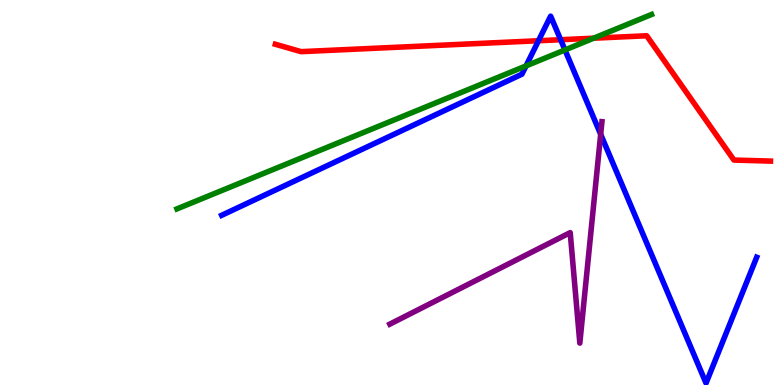[{'lines': ['blue', 'red'], 'intersections': [{'x': 6.95, 'y': 8.94}, {'x': 7.23, 'y': 8.97}]}, {'lines': ['green', 'red'], 'intersections': [{'x': 7.66, 'y': 9.01}]}, {'lines': ['purple', 'red'], 'intersections': []}, {'lines': ['blue', 'green'], 'intersections': [{'x': 6.79, 'y': 8.29}, {'x': 7.29, 'y': 8.7}]}, {'lines': ['blue', 'purple'], 'intersections': [{'x': 7.75, 'y': 6.51}]}, {'lines': ['green', 'purple'], 'intersections': []}]